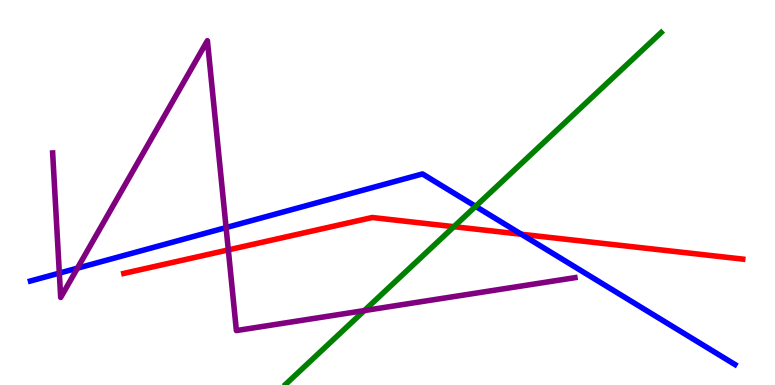[{'lines': ['blue', 'red'], 'intersections': [{'x': 6.73, 'y': 3.92}]}, {'lines': ['green', 'red'], 'intersections': [{'x': 5.86, 'y': 4.11}]}, {'lines': ['purple', 'red'], 'intersections': [{'x': 2.95, 'y': 3.51}]}, {'lines': ['blue', 'green'], 'intersections': [{'x': 6.14, 'y': 4.64}]}, {'lines': ['blue', 'purple'], 'intersections': [{'x': 0.766, 'y': 2.91}, {'x': 0.999, 'y': 3.03}, {'x': 2.92, 'y': 4.09}]}, {'lines': ['green', 'purple'], 'intersections': [{'x': 4.7, 'y': 1.93}]}]